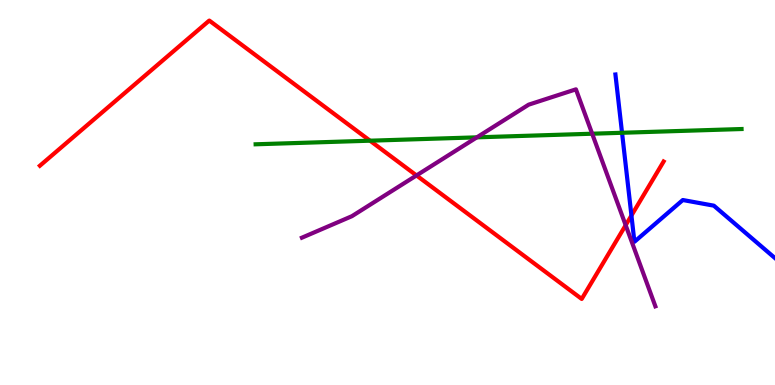[{'lines': ['blue', 'red'], 'intersections': [{'x': 8.15, 'y': 4.4}]}, {'lines': ['green', 'red'], 'intersections': [{'x': 4.77, 'y': 6.35}]}, {'lines': ['purple', 'red'], 'intersections': [{'x': 5.37, 'y': 5.44}, {'x': 8.07, 'y': 4.15}]}, {'lines': ['blue', 'green'], 'intersections': [{'x': 8.03, 'y': 6.55}]}, {'lines': ['blue', 'purple'], 'intersections': []}, {'lines': ['green', 'purple'], 'intersections': [{'x': 6.15, 'y': 6.43}, {'x': 7.64, 'y': 6.53}]}]